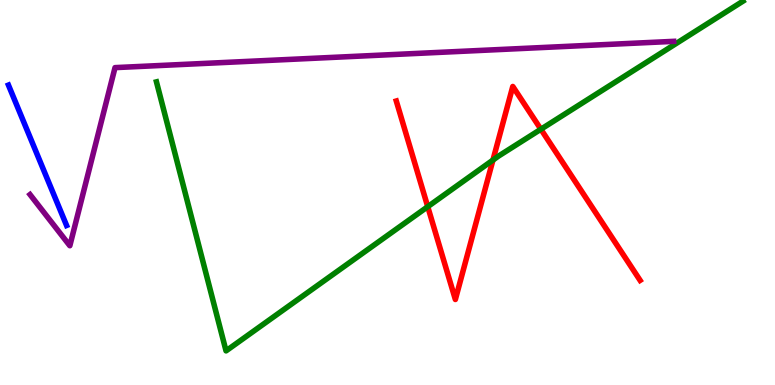[{'lines': ['blue', 'red'], 'intersections': []}, {'lines': ['green', 'red'], 'intersections': [{'x': 5.52, 'y': 4.63}, {'x': 6.36, 'y': 5.84}, {'x': 6.98, 'y': 6.64}]}, {'lines': ['purple', 'red'], 'intersections': []}, {'lines': ['blue', 'green'], 'intersections': []}, {'lines': ['blue', 'purple'], 'intersections': []}, {'lines': ['green', 'purple'], 'intersections': []}]